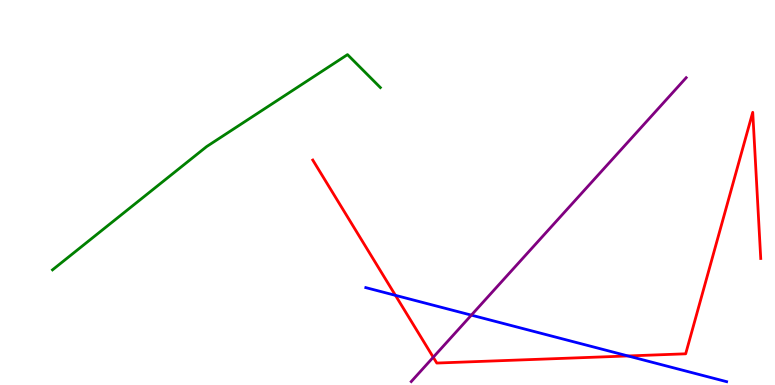[{'lines': ['blue', 'red'], 'intersections': [{'x': 5.1, 'y': 2.33}, {'x': 8.1, 'y': 0.754}]}, {'lines': ['green', 'red'], 'intersections': []}, {'lines': ['purple', 'red'], 'intersections': [{'x': 5.59, 'y': 0.721}]}, {'lines': ['blue', 'green'], 'intersections': []}, {'lines': ['blue', 'purple'], 'intersections': [{'x': 6.08, 'y': 1.81}]}, {'lines': ['green', 'purple'], 'intersections': []}]